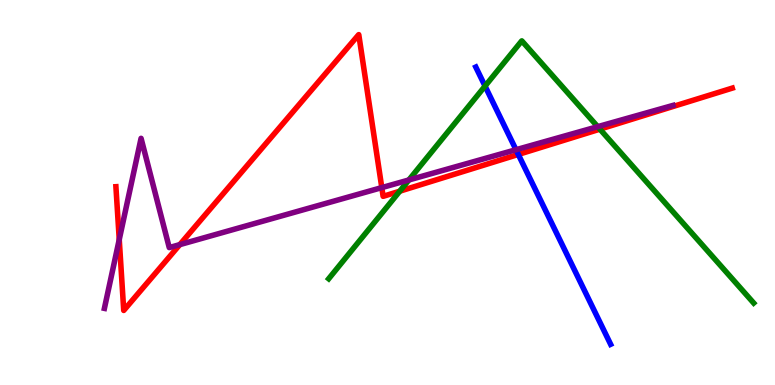[{'lines': ['blue', 'red'], 'intersections': [{'x': 6.69, 'y': 5.99}]}, {'lines': ['green', 'red'], 'intersections': [{'x': 5.16, 'y': 5.03}, {'x': 7.74, 'y': 6.65}]}, {'lines': ['purple', 'red'], 'intersections': [{'x': 1.54, 'y': 3.78}, {'x': 2.32, 'y': 3.65}, {'x': 4.93, 'y': 5.13}]}, {'lines': ['blue', 'green'], 'intersections': [{'x': 6.26, 'y': 7.76}]}, {'lines': ['blue', 'purple'], 'intersections': [{'x': 6.66, 'y': 6.11}]}, {'lines': ['green', 'purple'], 'intersections': [{'x': 5.28, 'y': 5.33}, {'x': 7.71, 'y': 6.71}]}]